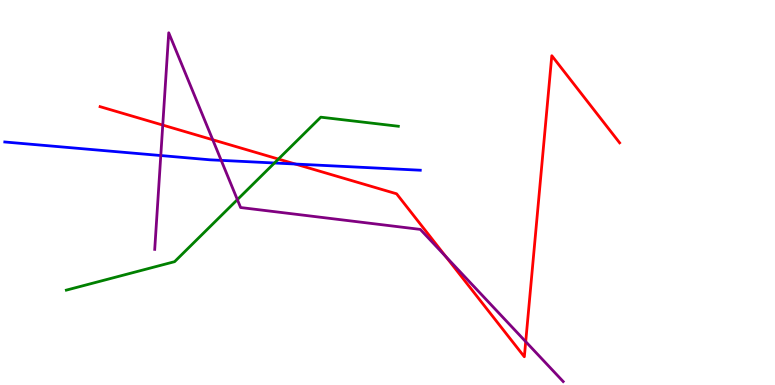[{'lines': ['blue', 'red'], 'intersections': [{'x': 3.81, 'y': 5.74}]}, {'lines': ['green', 'red'], 'intersections': [{'x': 3.59, 'y': 5.87}]}, {'lines': ['purple', 'red'], 'intersections': [{'x': 2.1, 'y': 6.75}, {'x': 2.74, 'y': 6.37}, {'x': 5.75, 'y': 3.34}, {'x': 6.78, 'y': 1.13}]}, {'lines': ['blue', 'green'], 'intersections': [{'x': 3.54, 'y': 5.77}]}, {'lines': ['blue', 'purple'], 'intersections': [{'x': 2.07, 'y': 5.96}, {'x': 2.85, 'y': 5.83}]}, {'lines': ['green', 'purple'], 'intersections': [{'x': 3.06, 'y': 4.81}]}]